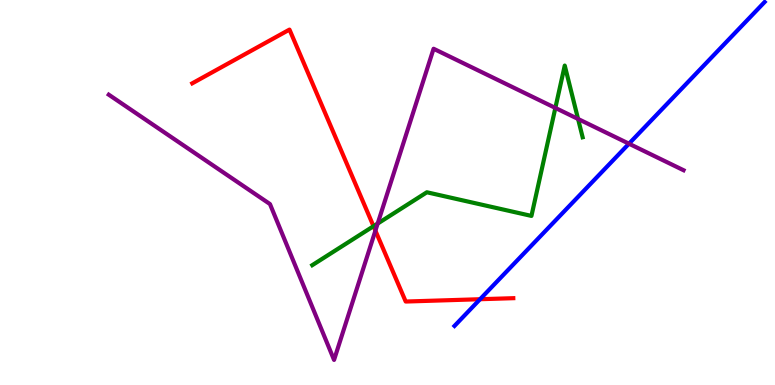[{'lines': ['blue', 'red'], 'intersections': [{'x': 6.19, 'y': 2.23}]}, {'lines': ['green', 'red'], 'intersections': [{'x': 4.82, 'y': 4.12}]}, {'lines': ['purple', 'red'], 'intersections': [{'x': 4.84, 'y': 4.01}]}, {'lines': ['blue', 'green'], 'intersections': []}, {'lines': ['blue', 'purple'], 'intersections': [{'x': 8.12, 'y': 6.27}]}, {'lines': ['green', 'purple'], 'intersections': [{'x': 4.87, 'y': 4.19}, {'x': 7.17, 'y': 7.2}, {'x': 7.46, 'y': 6.91}]}]